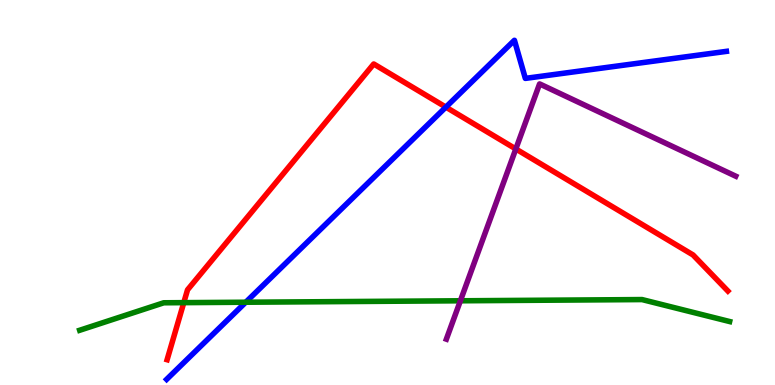[{'lines': ['blue', 'red'], 'intersections': [{'x': 5.75, 'y': 7.22}]}, {'lines': ['green', 'red'], 'intersections': [{'x': 2.37, 'y': 2.14}]}, {'lines': ['purple', 'red'], 'intersections': [{'x': 6.66, 'y': 6.13}]}, {'lines': ['blue', 'green'], 'intersections': [{'x': 3.17, 'y': 2.15}]}, {'lines': ['blue', 'purple'], 'intersections': []}, {'lines': ['green', 'purple'], 'intersections': [{'x': 5.94, 'y': 2.19}]}]